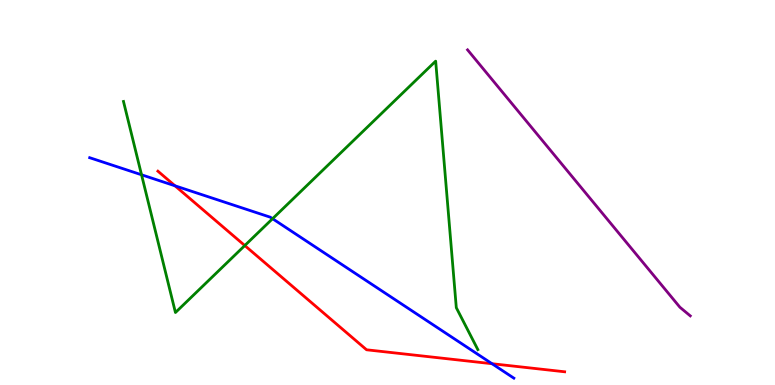[{'lines': ['blue', 'red'], 'intersections': [{'x': 2.26, 'y': 5.17}, {'x': 6.35, 'y': 0.553}]}, {'lines': ['green', 'red'], 'intersections': [{'x': 3.16, 'y': 3.62}]}, {'lines': ['purple', 'red'], 'intersections': []}, {'lines': ['blue', 'green'], 'intersections': [{'x': 1.83, 'y': 5.46}, {'x': 3.52, 'y': 4.32}]}, {'lines': ['blue', 'purple'], 'intersections': []}, {'lines': ['green', 'purple'], 'intersections': []}]